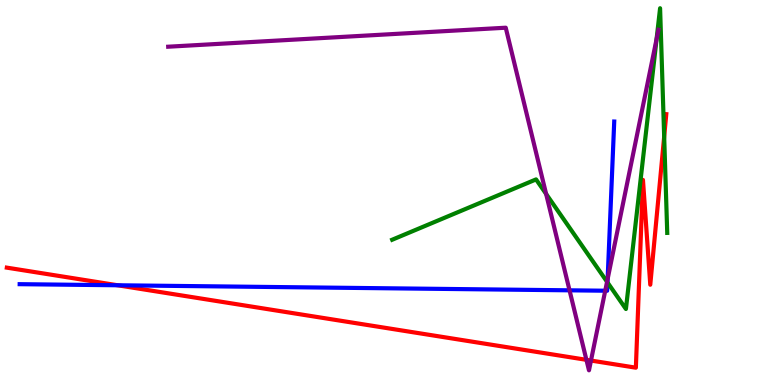[{'lines': ['blue', 'red'], 'intersections': [{'x': 1.52, 'y': 2.59}]}, {'lines': ['green', 'red'], 'intersections': [{'x': 8.57, 'y': 6.45}]}, {'lines': ['purple', 'red'], 'intersections': [{'x': 7.57, 'y': 0.654}, {'x': 7.63, 'y': 0.635}]}, {'lines': ['blue', 'green'], 'intersections': [{'x': 7.84, 'y': 2.66}]}, {'lines': ['blue', 'purple'], 'intersections': [{'x': 7.35, 'y': 2.46}, {'x': 7.81, 'y': 2.45}, {'x': 7.84, 'y': 2.75}]}, {'lines': ['green', 'purple'], 'intersections': [{'x': 7.05, 'y': 4.96}, {'x': 7.83, 'y': 2.68}, {'x': 8.47, 'y': 8.98}]}]